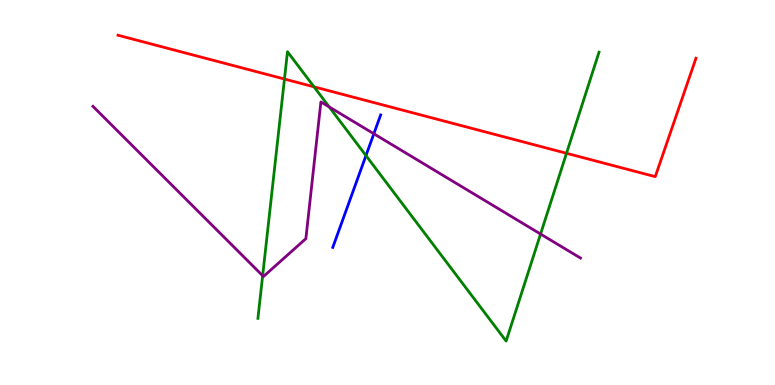[{'lines': ['blue', 'red'], 'intersections': []}, {'lines': ['green', 'red'], 'intersections': [{'x': 3.67, 'y': 7.95}, {'x': 4.05, 'y': 7.74}, {'x': 7.31, 'y': 6.02}]}, {'lines': ['purple', 'red'], 'intersections': []}, {'lines': ['blue', 'green'], 'intersections': [{'x': 4.72, 'y': 5.96}]}, {'lines': ['blue', 'purple'], 'intersections': [{'x': 4.82, 'y': 6.53}]}, {'lines': ['green', 'purple'], 'intersections': [{'x': 3.39, 'y': 2.84}, {'x': 4.25, 'y': 7.22}, {'x': 6.97, 'y': 3.92}]}]